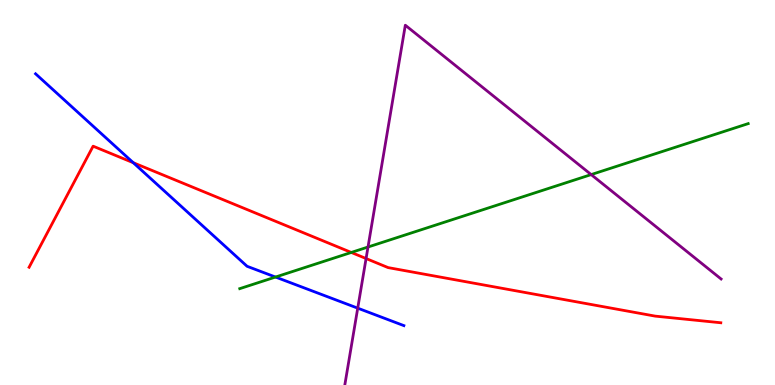[{'lines': ['blue', 'red'], 'intersections': [{'x': 1.72, 'y': 5.77}]}, {'lines': ['green', 'red'], 'intersections': [{'x': 4.53, 'y': 3.44}]}, {'lines': ['purple', 'red'], 'intersections': [{'x': 4.72, 'y': 3.28}]}, {'lines': ['blue', 'green'], 'intersections': [{'x': 3.55, 'y': 2.8}]}, {'lines': ['blue', 'purple'], 'intersections': [{'x': 4.62, 'y': 2.0}]}, {'lines': ['green', 'purple'], 'intersections': [{'x': 4.75, 'y': 3.58}, {'x': 7.63, 'y': 5.47}]}]